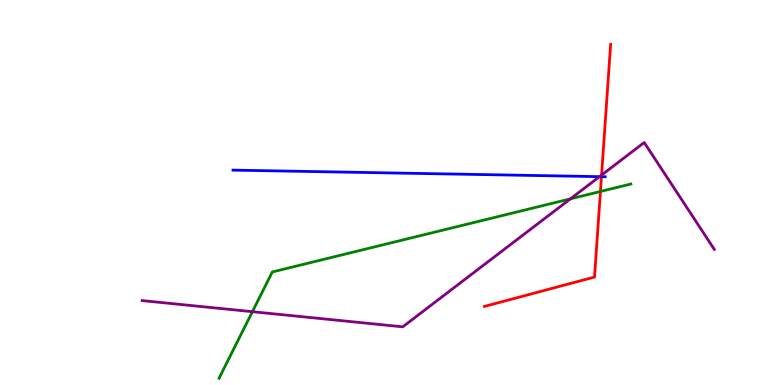[{'lines': ['blue', 'red'], 'intersections': [{'x': 7.76, 'y': 5.41}]}, {'lines': ['green', 'red'], 'intersections': [{'x': 7.75, 'y': 5.03}]}, {'lines': ['purple', 'red'], 'intersections': [{'x': 7.76, 'y': 5.45}]}, {'lines': ['blue', 'green'], 'intersections': []}, {'lines': ['blue', 'purple'], 'intersections': [{'x': 7.74, 'y': 5.41}]}, {'lines': ['green', 'purple'], 'intersections': [{'x': 3.26, 'y': 1.9}, {'x': 7.36, 'y': 4.84}]}]